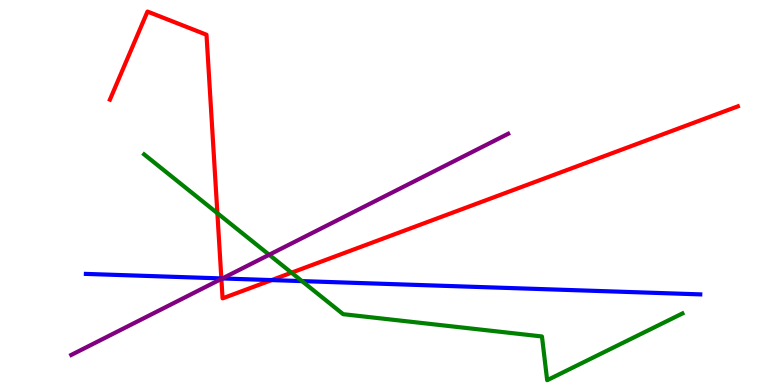[{'lines': ['blue', 'red'], 'intersections': [{'x': 2.86, 'y': 2.77}, {'x': 3.5, 'y': 2.72}]}, {'lines': ['green', 'red'], 'intersections': [{'x': 2.8, 'y': 4.46}, {'x': 3.76, 'y': 2.92}]}, {'lines': ['purple', 'red'], 'intersections': [{'x': 2.86, 'y': 2.75}]}, {'lines': ['blue', 'green'], 'intersections': [{'x': 3.9, 'y': 2.7}]}, {'lines': ['blue', 'purple'], 'intersections': [{'x': 2.87, 'y': 2.77}]}, {'lines': ['green', 'purple'], 'intersections': [{'x': 3.47, 'y': 3.38}]}]